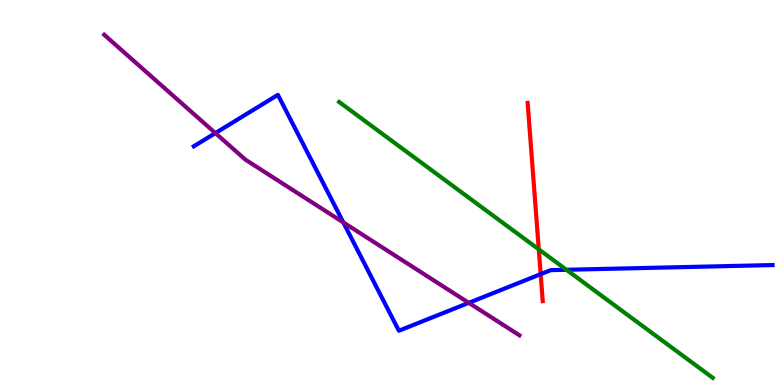[{'lines': ['blue', 'red'], 'intersections': [{'x': 6.98, 'y': 2.88}]}, {'lines': ['green', 'red'], 'intersections': [{'x': 6.95, 'y': 3.52}]}, {'lines': ['purple', 'red'], 'intersections': []}, {'lines': ['blue', 'green'], 'intersections': [{'x': 7.31, 'y': 2.99}]}, {'lines': ['blue', 'purple'], 'intersections': [{'x': 2.78, 'y': 6.54}, {'x': 4.43, 'y': 4.22}, {'x': 6.05, 'y': 2.13}]}, {'lines': ['green', 'purple'], 'intersections': []}]